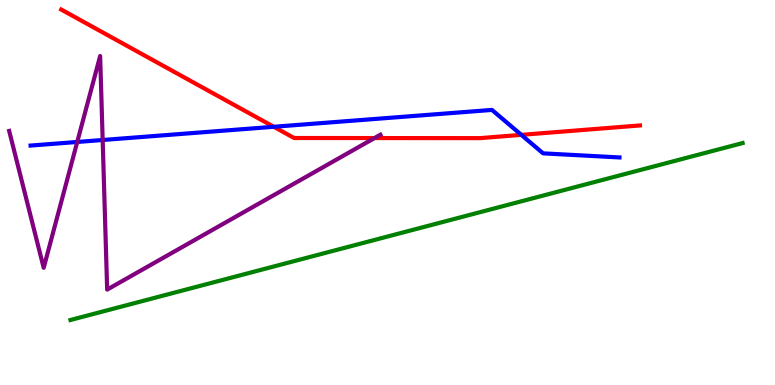[{'lines': ['blue', 'red'], 'intersections': [{'x': 3.53, 'y': 6.71}, {'x': 6.73, 'y': 6.5}]}, {'lines': ['green', 'red'], 'intersections': []}, {'lines': ['purple', 'red'], 'intersections': [{'x': 4.83, 'y': 6.41}]}, {'lines': ['blue', 'green'], 'intersections': []}, {'lines': ['blue', 'purple'], 'intersections': [{'x': 0.997, 'y': 6.31}, {'x': 1.32, 'y': 6.36}]}, {'lines': ['green', 'purple'], 'intersections': []}]